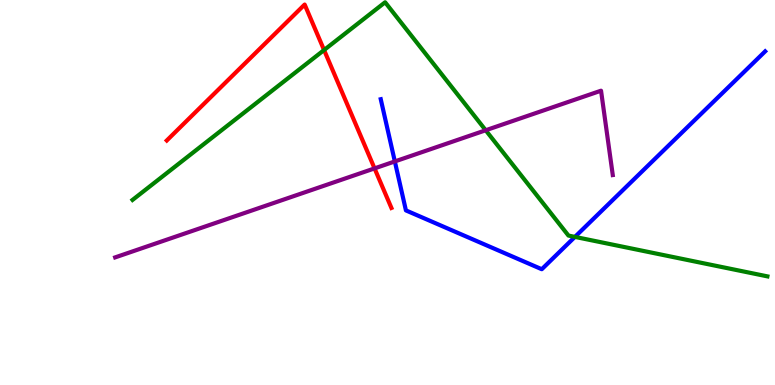[{'lines': ['blue', 'red'], 'intersections': []}, {'lines': ['green', 'red'], 'intersections': [{'x': 4.18, 'y': 8.7}]}, {'lines': ['purple', 'red'], 'intersections': [{'x': 4.83, 'y': 5.63}]}, {'lines': ['blue', 'green'], 'intersections': [{'x': 7.42, 'y': 3.85}]}, {'lines': ['blue', 'purple'], 'intersections': [{'x': 5.09, 'y': 5.81}]}, {'lines': ['green', 'purple'], 'intersections': [{'x': 6.27, 'y': 6.62}]}]